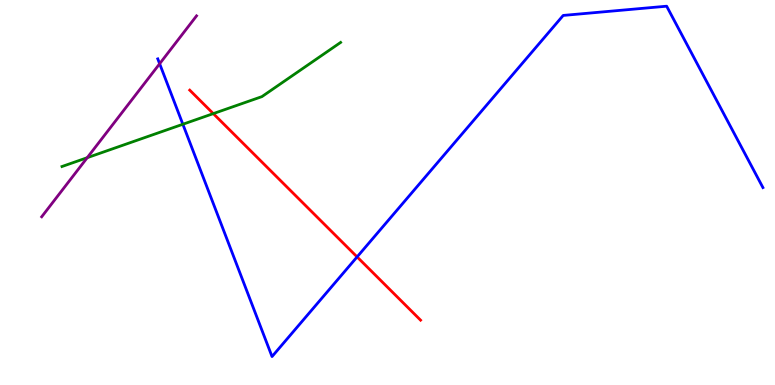[{'lines': ['blue', 'red'], 'intersections': [{'x': 4.61, 'y': 3.33}]}, {'lines': ['green', 'red'], 'intersections': [{'x': 2.75, 'y': 7.05}]}, {'lines': ['purple', 'red'], 'intersections': []}, {'lines': ['blue', 'green'], 'intersections': [{'x': 2.36, 'y': 6.77}]}, {'lines': ['blue', 'purple'], 'intersections': [{'x': 2.06, 'y': 8.34}]}, {'lines': ['green', 'purple'], 'intersections': [{'x': 1.13, 'y': 5.9}]}]